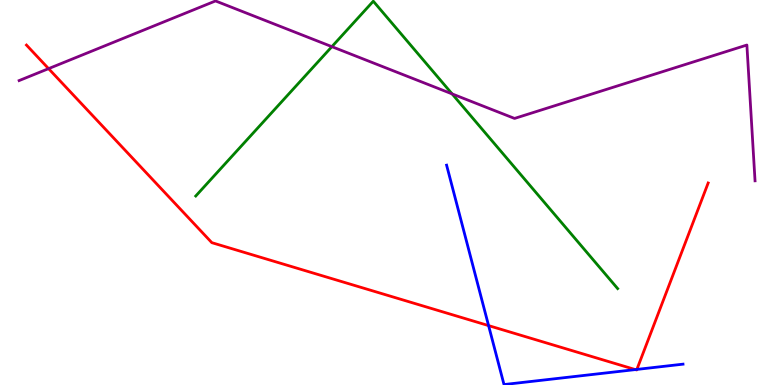[{'lines': ['blue', 'red'], 'intersections': [{'x': 6.3, 'y': 1.54}, {'x': 8.2, 'y': 0.4}, {'x': 8.22, 'y': 0.405}]}, {'lines': ['green', 'red'], 'intersections': []}, {'lines': ['purple', 'red'], 'intersections': [{'x': 0.627, 'y': 8.22}]}, {'lines': ['blue', 'green'], 'intersections': []}, {'lines': ['blue', 'purple'], 'intersections': []}, {'lines': ['green', 'purple'], 'intersections': [{'x': 4.28, 'y': 8.79}, {'x': 5.83, 'y': 7.56}]}]